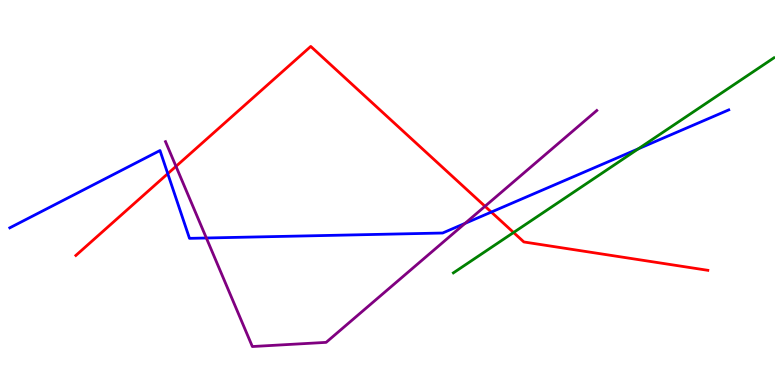[{'lines': ['blue', 'red'], 'intersections': [{'x': 2.16, 'y': 5.49}, {'x': 6.34, 'y': 4.49}]}, {'lines': ['green', 'red'], 'intersections': [{'x': 6.63, 'y': 3.96}]}, {'lines': ['purple', 'red'], 'intersections': [{'x': 2.27, 'y': 5.68}, {'x': 6.26, 'y': 4.64}]}, {'lines': ['blue', 'green'], 'intersections': [{'x': 8.24, 'y': 6.14}]}, {'lines': ['blue', 'purple'], 'intersections': [{'x': 2.66, 'y': 3.82}, {'x': 6.0, 'y': 4.2}]}, {'lines': ['green', 'purple'], 'intersections': []}]